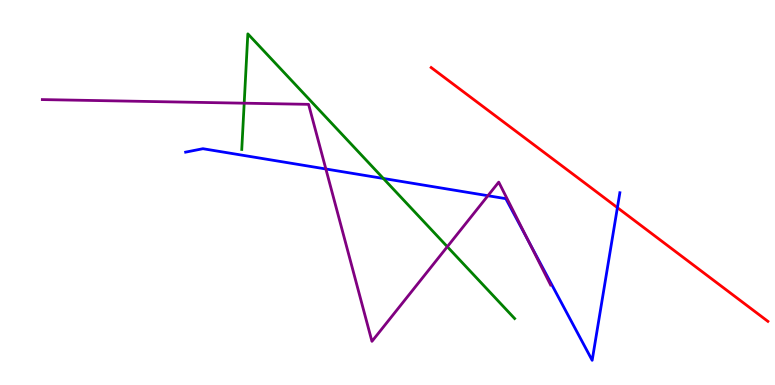[{'lines': ['blue', 'red'], 'intersections': [{'x': 7.97, 'y': 4.61}]}, {'lines': ['green', 'red'], 'intersections': []}, {'lines': ['purple', 'red'], 'intersections': []}, {'lines': ['blue', 'green'], 'intersections': [{'x': 4.95, 'y': 5.36}]}, {'lines': ['blue', 'purple'], 'intersections': [{'x': 4.2, 'y': 5.61}, {'x': 6.3, 'y': 4.92}, {'x': 6.82, 'y': 3.74}]}, {'lines': ['green', 'purple'], 'intersections': [{'x': 3.15, 'y': 7.32}, {'x': 5.77, 'y': 3.59}]}]